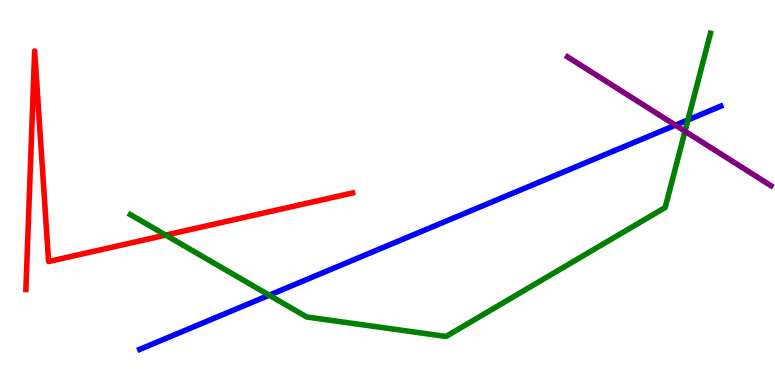[{'lines': ['blue', 'red'], 'intersections': []}, {'lines': ['green', 'red'], 'intersections': [{'x': 2.14, 'y': 3.89}]}, {'lines': ['purple', 'red'], 'intersections': []}, {'lines': ['blue', 'green'], 'intersections': [{'x': 3.47, 'y': 2.33}, {'x': 8.88, 'y': 6.89}]}, {'lines': ['blue', 'purple'], 'intersections': [{'x': 8.71, 'y': 6.75}]}, {'lines': ['green', 'purple'], 'intersections': [{'x': 8.84, 'y': 6.59}]}]